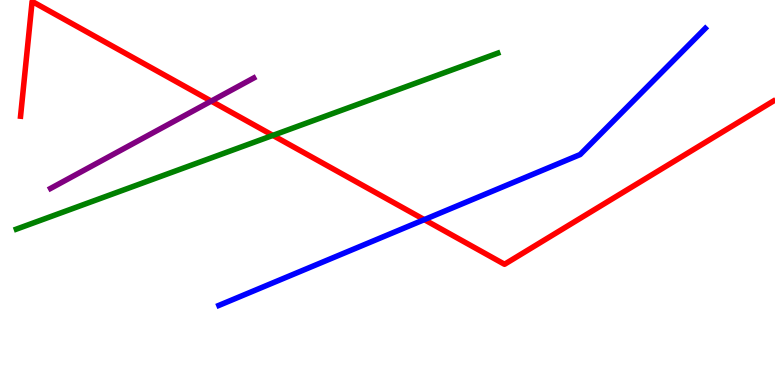[{'lines': ['blue', 'red'], 'intersections': [{'x': 5.47, 'y': 4.3}]}, {'lines': ['green', 'red'], 'intersections': [{'x': 3.52, 'y': 6.48}]}, {'lines': ['purple', 'red'], 'intersections': [{'x': 2.73, 'y': 7.37}]}, {'lines': ['blue', 'green'], 'intersections': []}, {'lines': ['blue', 'purple'], 'intersections': []}, {'lines': ['green', 'purple'], 'intersections': []}]